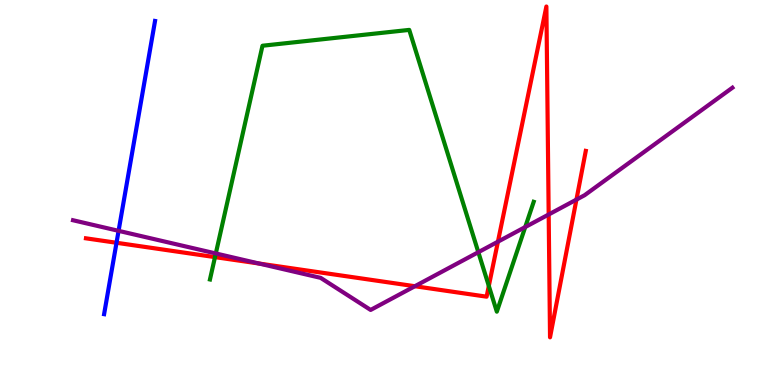[{'lines': ['blue', 'red'], 'intersections': [{'x': 1.5, 'y': 3.69}]}, {'lines': ['green', 'red'], 'intersections': [{'x': 2.77, 'y': 3.32}, {'x': 6.31, 'y': 2.57}]}, {'lines': ['purple', 'red'], 'intersections': [{'x': 3.34, 'y': 3.15}, {'x': 5.35, 'y': 2.57}, {'x': 6.42, 'y': 3.72}, {'x': 7.08, 'y': 4.43}, {'x': 7.44, 'y': 4.82}]}, {'lines': ['blue', 'green'], 'intersections': []}, {'lines': ['blue', 'purple'], 'intersections': [{'x': 1.53, 'y': 4.0}]}, {'lines': ['green', 'purple'], 'intersections': [{'x': 2.78, 'y': 3.42}, {'x': 6.17, 'y': 3.45}, {'x': 6.78, 'y': 4.1}]}]